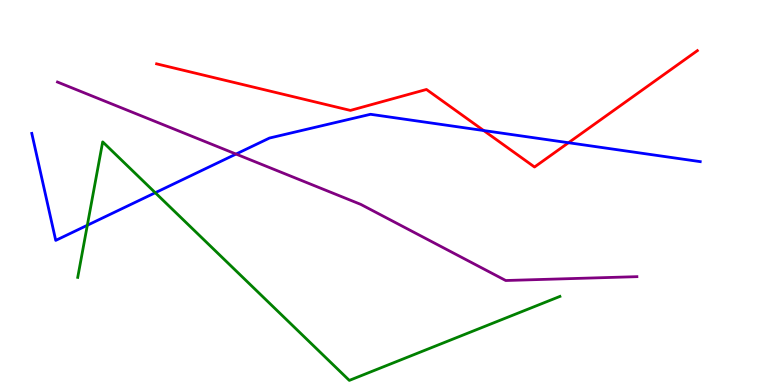[{'lines': ['blue', 'red'], 'intersections': [{'x': 6.24, 'y': 6.61}, {'x': 7.34, 'y': 6.29}]}, {'lines': ['green', 'red'], 'intersections': []}, {'lines': ['purple', 'red'], 'intersections': []}, {'lines': ['blue', 'green'], 'intersections': [{'x': 1.13, 'y': 4.15}, {'x': 2.0, 'y': 4.99}]}, {'lines': ['blue', 'purple'], 'intersections': [{'x': 3.05, 'y': 6.0}]}, {'lines': ['green', 'purple'], 'intersections': []}]